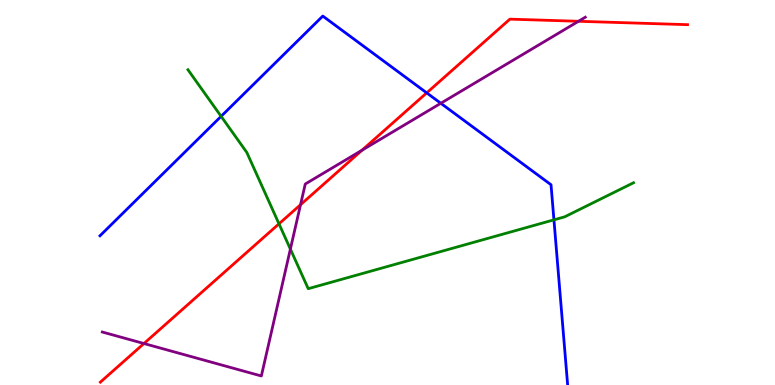[{'lines': ['blue', 'red'], 'intersections': [{'x': 5.51, 'y': 7.59}]}, {'lines': ['green', 'red'], 'intersections': [{'x': 3.6, 'y': 4.19}]}, {'lines': ['purple', 'red'], 'intersections': [{'x': 1.86, 'y': 1.08}, {'x': 3.88, 'y': 4.68}, {'x': 4.67, 'y': 6.1}, {'x': 7.46, 'y': 9.45}]}, {'lines': ['blue', 'green'], 'intersections': [{'x': 2.85, 'y': 6.98}, {'x': 7.15, 'y': 4.29}]}, {'lines': ['blue', 'purple'], 'intersections': [{'x': 5.69, 'y': 7.32}]}, {'lines': ['green', 'purple'], 'intersections': [{'x': 3.75, 'y': 3.53}]}]